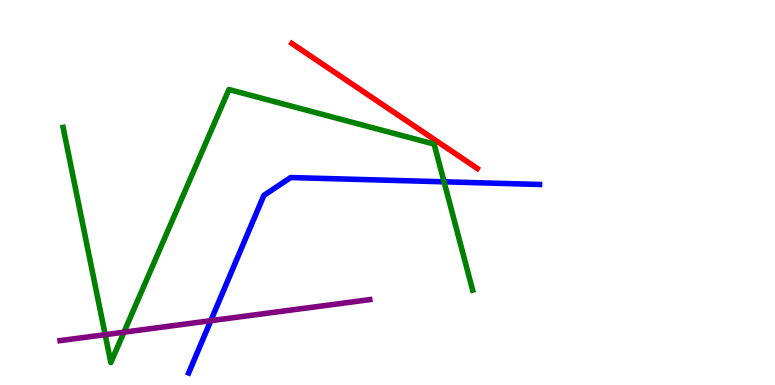[{'lines': ['blue', 'red'], 'intersections': []}, {'lines': ['green', 'red'], 'intersections': []}, {'lines': ['purple', 'red'], 'intersections': []}, {'lines': ['blue', 'green'], 'intersections': [{'x': 5.73, 'y': 5.28}]}, {'lines': ['blue', 'purple'], 'intersections': [{'x': 2.72, 'y': 1.67}]}, {'lines': ['green', 'purple'], 'intersections': [{'x': 1.36, 'y': 1.31}, {'x': 1.6, 'y': 1.37}]}]